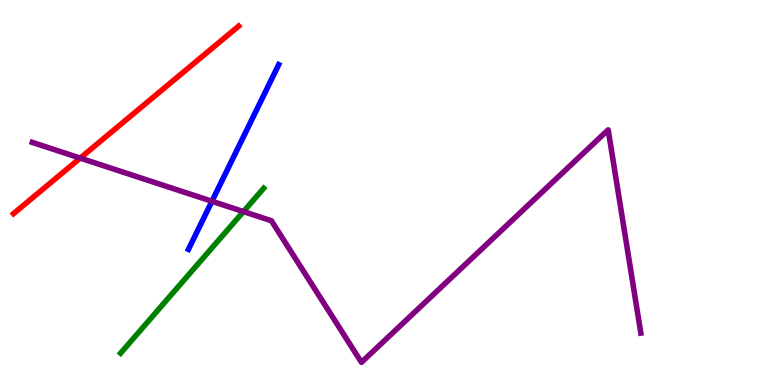[{'lines': ['blue', 'red'], 'intersections': []}, {'lines': ['green', 'red'], 'intersections': []}, {'lines': ['purple', 'red'], 'intersections': [{'x': 1.03, 'y': 5.89}]}, {'lines': ['blue', 'green'], 'intersections': []}, {'lines': ['blue', 'purple'], 'intersections': [{'x': 2.73, 'y': 4.77}]}, {'lines': ['green', 'purple'], 'intersections': [{'x': 3.14, 'y': 4.5}]}]